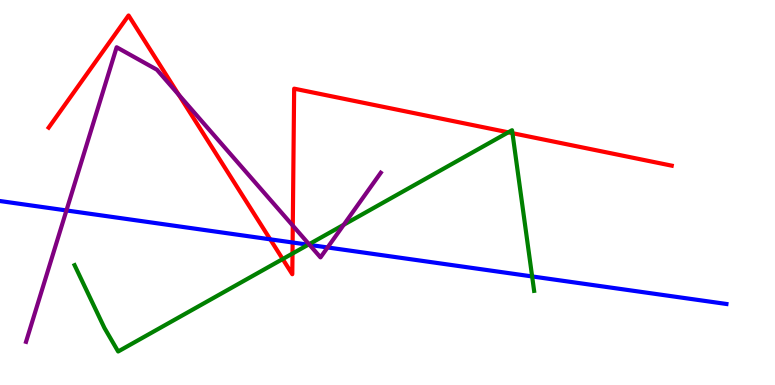[{'lines': ['blue', 'red'], 'intersections': [{'x': 3.49, 'y': 3.78}, {'x': 3.78, 'y': 3.7}]}, {'lines': ['green', 'red'], 'intersections': [{'x': 3.65, 'y': 3.27}, {'x': 3.77, 'y': 3.41}, {'x': 6.56, 'y': 6.56}, {'x': 6.61, 'y': 6.54}]}, {'lines': ['purple', 'red'], 'intersections': [{'x': 2.31, 'y': 7.54}, {'x': 3.78, 'y': 4.14}]}, {'lines': ['blue', 'green'], 'intersections': [{'x': 3.98, 'y': 3.64}, {'x': 6.87, 'y': 2.82}]}, {'lines': ['blue', 'purple'], 'intersections': [{'x': 0.857, 'y': 4.53}, {'x': 4.0, 'y': 3.64}, {'x': 4.23, 'y': 3.57}]}, {'lines': ['green', 'purple'], 'intersections': [{'x': 3.99, 'y': 3.66}, {'x': 4.44, 'y': 4.16}]}]